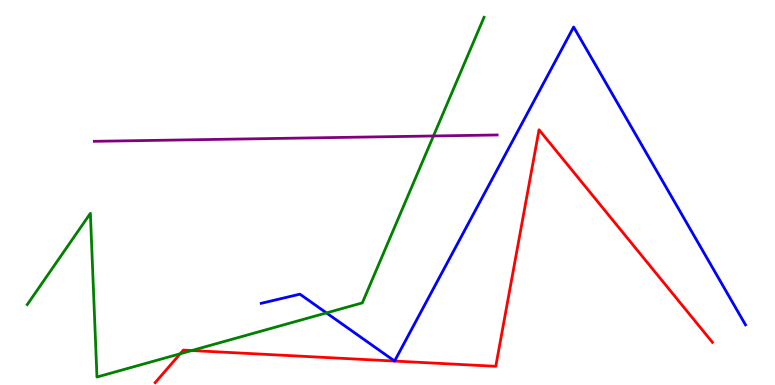[{'lines': ['blue', 'red'], 'intersections': [{'x': 5.09, 'y': 0.622}, {'x': 5.09, 'y': 0.622}]}, {'lines': ['green', 'red'], 'intersections': [{'x': 2.32, 'y': 0.811}, {'x': 2.47, 'y': 0.895}]}, {'lines': ['purple', 'red'], 'intersections': []}, {'lines': ['blue', 'green'], 'intersections': [{'x': 4.21, 'y': 1.87}]}, {'lines': ['blue', 'purple'], 'intersections': []}, {'lines': ['green', 'purple'], 'intersections': [{'x': 5.59, 'y': 6.47}]}]